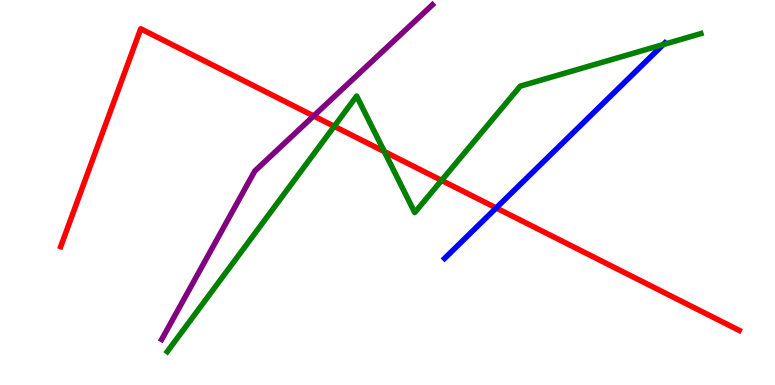[{'lines': ['blue', 'red'], 'intersections': [{'x': 6.4, 'y': 4.6}]}, {'lines': ['green', 'red'], 'intersections': [{'x': 4.31, 'y': 6.72}, {'x': 4.96, 'y': 6.06}, {'x': 5.7, 'y': 5.31}]}, {'lines': ['purple', 'red'], 'intersections': [{'x': 4.05, 'y': 6.99}]}, {'lines': ['blue', 'green'], 'intersections': [{'x': 8.56, 'y': 8.84}]}, {'lines': ['blue', 'purple'], 'intersections': []}, {'lines': ['green', 'purple'], 'intersections': []}]